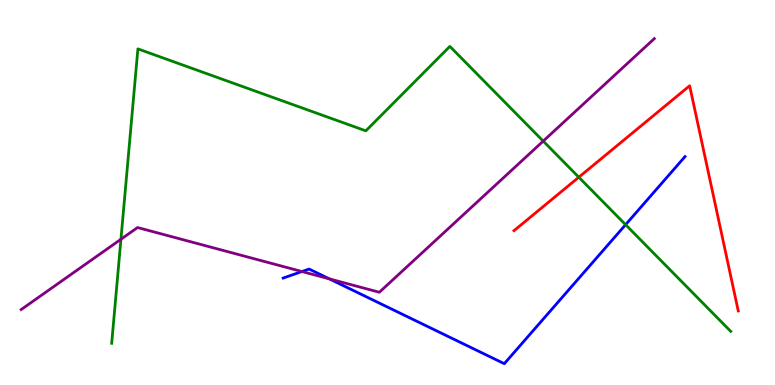[{'lines': ['blue', 'red'], 'intersections': []}, {'lines': ['green', 'red'], 'intersections': [{'x': 7.47, 'y': 5.4}]}, {'lines': ['purple', 'red'], 'intersections': []}, {'lines': ['blue', 'green'], 'intersections': [{'x': 8.07, 'y': 4.16}]}, {'lines': ['blue', 'purple'], 'intersections': [{'x': 3.9, 'y': 2.95}, {'x': 4.25, 'y': 2.76}]}, {'lines': ['green', 'purple'], 'intersections': [{'x': 1.56, 'y': 3.79}, {'x': 7.01, 'y': 6.34}]}]